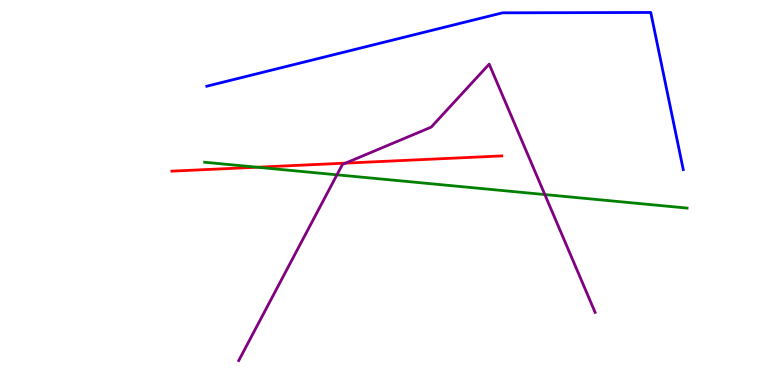[{'lines': ['blue', 'red'], 'intersections': []}, {'lines': ['green', 'red'], 'intersections': [{'x': 3.32, 'y': 5.66}]}, {'lines': ['purple', 'red'], 'intersections': [{'x': 4.46, 'y': 5.76}]}, {'lines': ['blue', 'green'], 'intersections': []}, {'lines': ['blue', 'purple'], 'intersections': []}, {'lines': ['green', 'purple'], 'intersections': [{'x': 4.35, 'y': 5.46}, {'x': 7.03, 'y': 4.95}]}]